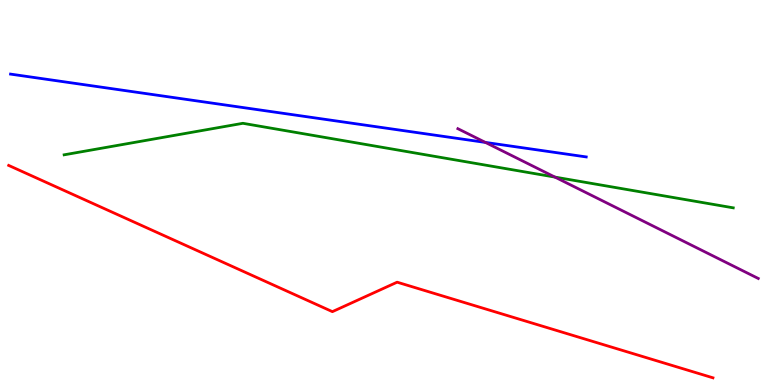[{'lines': ['blue', 'red'], 'intersections': []}, {'lines': ['green', 'red'], 'intersections': []}, {'lines': ['purple', 'red'], 'intersections': []}, {'lines': ['blue', 'green'], 'intersections': []}, {'lines': ['blue', 'purple'], 'intersections': [{'x': 6.26, 'y': 6.3}]}, {'lines': ['green', 'purple'], 'intersections': [{'x': 7.16, 'y': 5.4}]}]